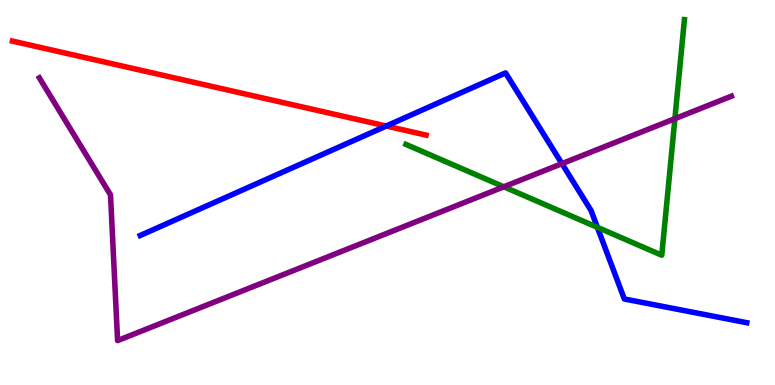[{'lines': ['blue', 'red'], 'intersections': [{'x': 4.98, 'y': 6.73}]}, {'lines': ['green', 'red'], 'intersections': []}, {'lines': ['purple', 'red'], 'intersections': []}, {'lines': ['blue', 'green'], 'intersections': [{'x': 7.71, 'y': 4.1}]}, {'lines': ['blue', 'purple'], 'intersections': [{'x': 7.25, 'y': 5.75}]}, {'lines': ['green', 'purple'], 'intersections': [{'x': 6.5, 'y': 5.15}, {'x': 8.71, 'y': 6.92}]}]